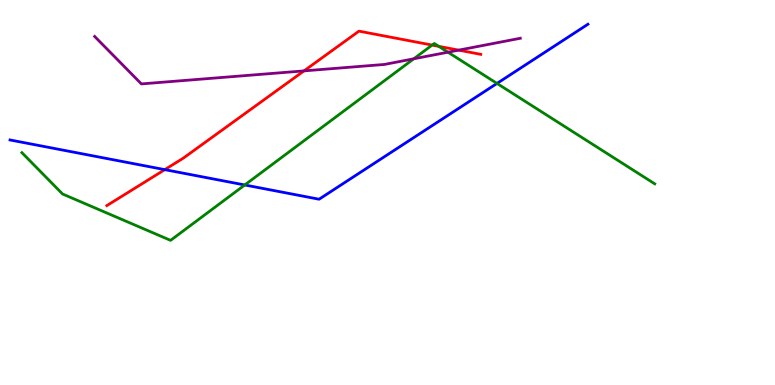[{'lines': ['blue', 'red'], 'intersections': [{'x': 2.13, 'y': 5.59}]}, {'lines': ['green', 'red'], 'intersections': [{'x': 5.58, 'y': 8.83}, {'x': 5.66, 'y': 8.8}]}, {'lines': ['purple', 'red'], 'intersections': [{'x': 3.92, 'y': 8.16}, {'x': 5.92, 'y': 8.7}]}, {'lines': ['blue', 'green'], 'intersections': [{'x': 3.16, 'y': 5.2}, {'x': 6.41, 'y': 7.83}]}, {'lines': ['blue', 'purple'], 'intersections': []}, {'lines': ['green', 'purple'], 'intersections': [{'x': 5.34, 'y': 8.47}, {'x': 5.78, 'y': 8.64}]}]